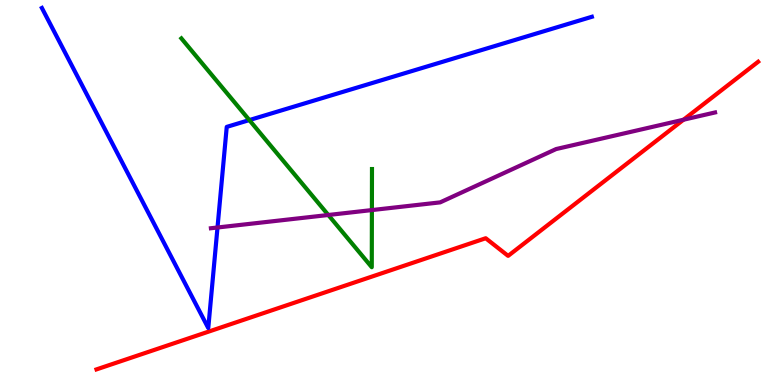[{'lines': ['blue', 'red'], 'intersections': []}, {'lines': ['green', 'red'], 'intersections': []}, {'lines': ['purple', 'red'], 'intersections': [{'x': 8.82, 'y': 6.89}]}, {'lines': ['blue', 'green'], 'intersections': [{'x': 3.22, 'y': 6.88}]}, {'lines': ['blue', 'purple'], 'intersections': [{'x': 2.81, 'y': 4.09}]}, {'lines': ['green', 'purple'], 'intersections': [{'x': 4.24, 'y': 4.42}, {'x': 4.8, 'y': 4.54}]}]